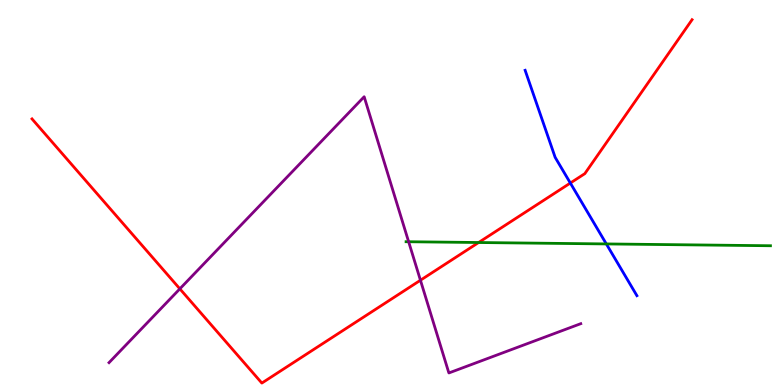[{'lines': ['blue', 'red'], 'intersections': [{'x': 7.36, 'y': 5.25}]}, {'lines': ['green', 'red'], 'intersections': [{'x': 6.18, 'y': 3.7}]}, {'lines': ['purple', 'red'], 'intersections': [{'x': 2.32, 'y': 2.5}, {'x': 5.43, 'y': 2.72}]}, {'lines': ['blue', 'green'], 'intersections': [{'x': 7.82, 'y': 3.66}]}, {'lines': ['blue', 'purple'], 'intersections': []}, {'lines': ['green', 'purple'], 'intersections': [{'x': 5.27, 'y': 3.72}]}]